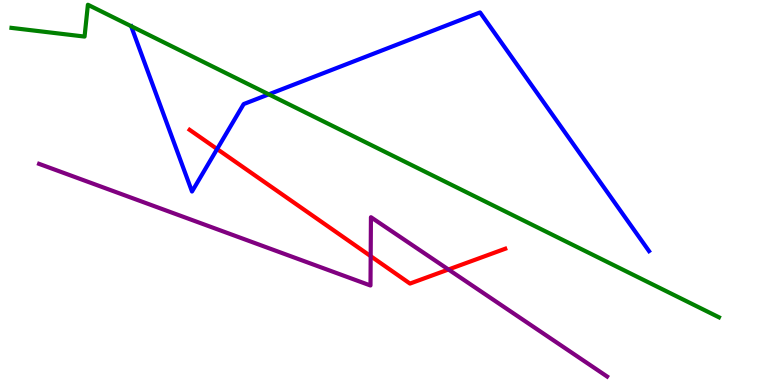[{'lines': ['blue', 'red'], 'intersections': [{'x': 2.8, 'y': 6.13}]}, {'lines': ['green', 'red'], 'intersections': []}, {'lines': ['purple', 'red'], 'intersections': [{'x': 4.78, 'y': 3.35}, {'x': 5.79, 'y': 3.0}]}, {'lines': ['blue', 'green'], 'intersections': [{'x': 3.47, 'y': 7.55}]}, {'lines': ['blue', 'purple'], 'intersections': []}, {'lines': ['green', 'purple'], 'intersections': []}]